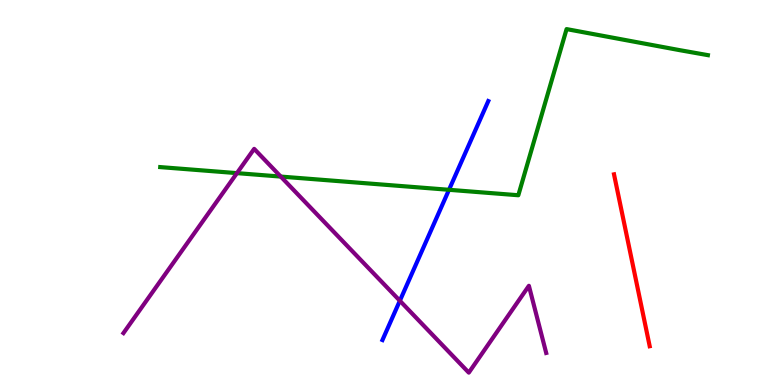[{'lines': ['blue', 'red'], 'intersections': []}, {'lines': ['green', 'red'], 'intersections': []}, {'lines': ['purple', 'red'], 'intersections': []}, {'lines': ['blue', 'green'], 'intersections': [{'x': 5.79, 'y': 5.07}]}, {'lines': ['blue', 'purple'], 'intersections': [{'x': 5.16, 'y': 2.19}]}, {'lines': ['green', 'purple'], 'intersections': [{'x': 3.06, 'y': 5.5}, {'x': 3.62, 'y': 5.41}]}]